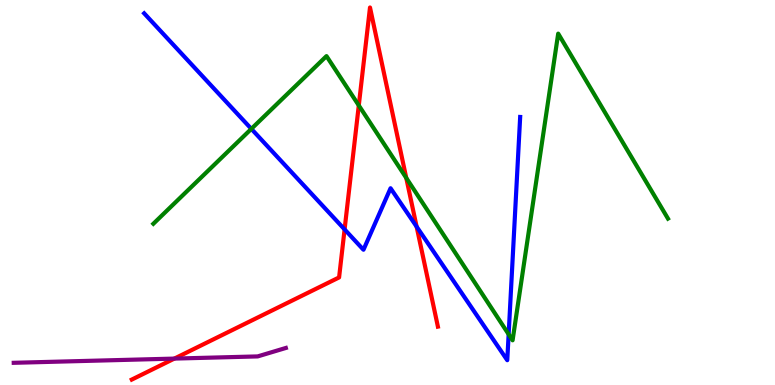[{'lines': ['blue', 'red'], 'intersections': [{'x': 4.45, 'y': 4.04}, {'x': 5.38, 'y': 4.11}]}, {'lines': ['green', 'red'], 'intersections': [{'x': 4.63, 'y': 7.26}, {'x': 5.24, 'y': 5.38}]}, {'lines': ['purple', 'red'], 'intersections': [{'x': 2.25, 'y': 0.686}]}, {'lines': ['blue', 'green'], 'intersections': [{'x': 3.24, 'y': 6.65}, {'x': 6.56, 'y': 1.32}]}, {'lines': ['blue', 'purple'], 'intersections': []}, {'lines': ['green', 'purple'], 'intersections': []}]